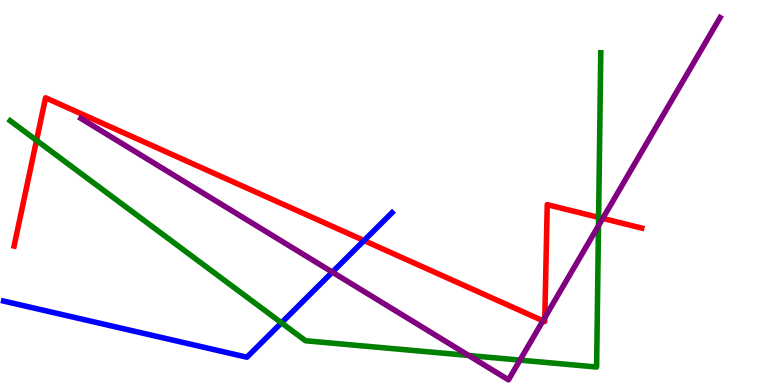[{'lines': ['blue', 'red'], 'intersections': [{'x': 4.7, 'y': 3.75}]}, {'lines': ['green', 'red'], 'intersections': [{'x': 0.471, 'y': 6.35}, {'x': 7.72, 'y': 4.35}]}, {'lines': ['purple', 'red'], 'intersections': [{'x': 7.01, 'y': 1.67}, {'x': 7.03, 'y': 1.75}, {'x': 7.78, 'y': 4.33}]}, {'lines': ['blue', 'green'], 'intersections': [{'x': 3.63, 'y': 1.62}]}, {'lines': ['blue', 'purple'], 'intersections': [{'x': 4.29, 'y': 2.93}]}, {'lines': ['green', 'purple'], 'intersections': [{'x': 6.05, 'y': 0.767}, {'x': 6.71, 'y': 0.646}, {'x': 7.72, 'y': 4.14}]}]